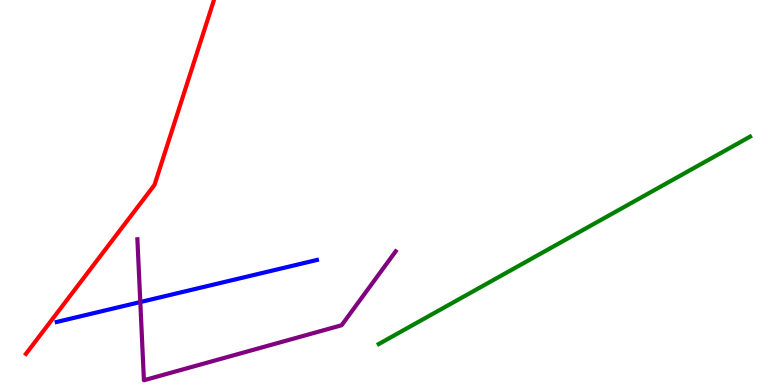[{'lines': ['blue', 'red'], 'intersections': []}, {'lines': ['green', 'red'], 'intersections': []}, {'lines': ['purple', 'red'], 'intersections': []}, {'lines': ['blue', 'green'], 'intersections': []}, {'lines': ['blue', 'purple'], 'intersections': [{'x': 1.81, 'y': 2.15}]}, {'lines': ['green', 'purple'], 'intersections': []}]